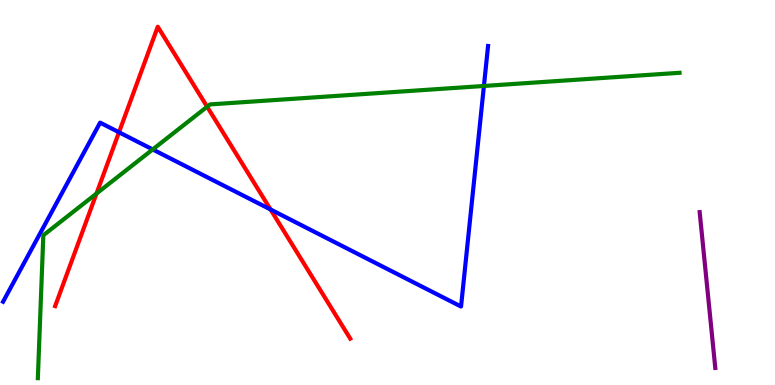[{'lines': ['blue', 'red'], 'intersections': [{'x': 1.54, 'y': 6.56}, {'x': 3.49, 'y': 4.56}]}, {'lines': ['green', 'red'], 'intersections': [{'x': 1.25, 'y': 4.97}, {'x': 2.67, 'y': 7.23}]}, {'lines': ['purple', 'red'], 'intersections': []}, {'lines': ['blue', 'green'], 'intersections': [{'x': 1.97, 'y': 6.12}, {'x': 6.24, 'y': 7.77}]}, {'lines': ['blue', 'purple'], 'intersections': []}, {'lines': ['green', 'purple'], 'intersections': []}]